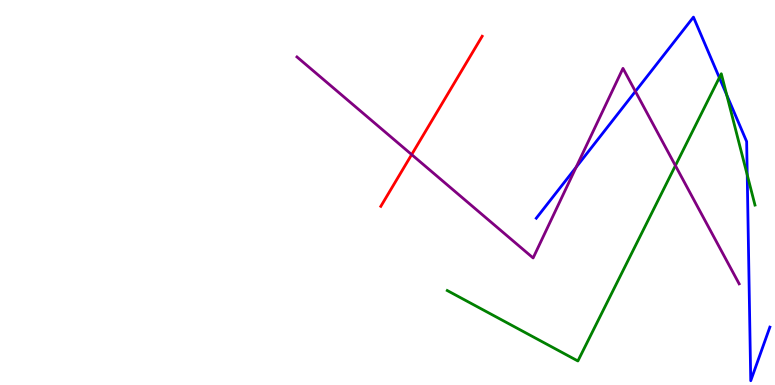[{'lines': ['blue', 'red'], 'intersections': []}, {'lines': ['green', 'red'], 'intersections': []}, {'lines': ['purple', 'red'], 'intersections': [{'x': 5.31, 'y': 5.99}]}, {'lines': ['blue', 'green'], 'intersections': [{'x': 9.28, 'y': 7.98}, {'x': 9.38, 'y': 7.53}, {'x': 9.64, 'y': 5.46}]}, {'lines': ['blue', 'purple'], 'intersections': [{'x': 7.43, 'y': 5.66}, {'x': 8.2, 'y': 7.63}]}, {'lines': ['green', 'purple'], 'intersections': [{'x': 8.72, 'y': 5.7}]}]